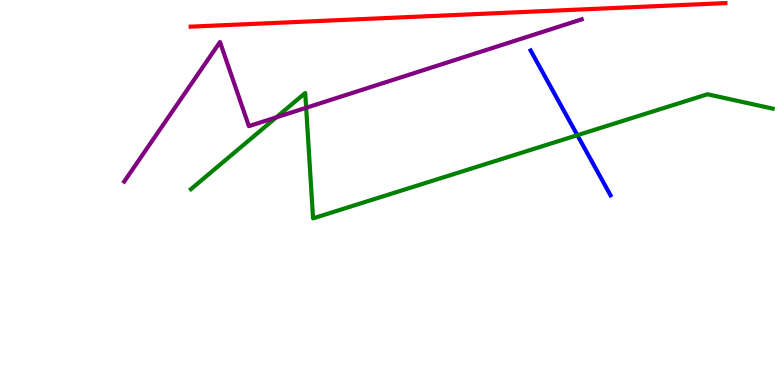[{'lines': ['blue', 'red'], 'intersections': []}, {'lines': ['green', 'red'], 'intersections': []}, {'lines': ['purple', 'red'], 'intersections': []}, {'lines': ['blue', 'green'], 'intersections': [{'x': 7.45, 'y': 6.49}]}, {'lines': ['blue', 'purple'], 'intersections': []}, {'lines': ['green', 'purple'], 'intersections': [{'x': 3.57, 'y': 6.95}, {'x': 3.95, 'y': 7.2}]}]